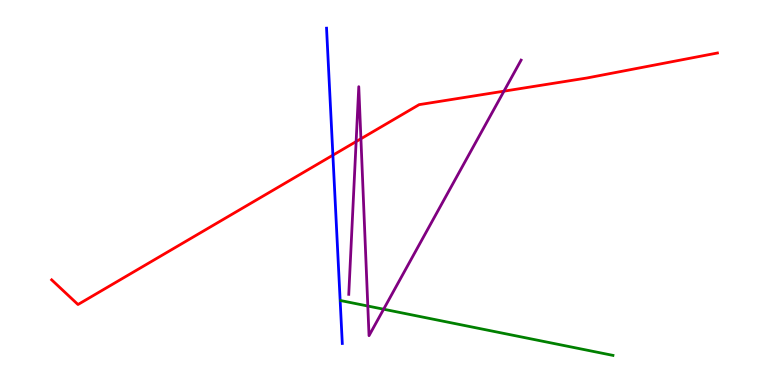[{'lines': ['blue', 'red'], 'intersections': [{'x': 4.3, 'y': 5.97}]}, {'lines': ['green', 'red'], 'intersections': []}, {'lines': ['purple', 'red'], 'intersections': [{'x': 4.6, 'y': 6.32}, {'x': 4.66, 'y': 6.4}, {'x': 6.5, 'y': 7.63}]}, {'lines': ['blue', 'green'], 'intersections': []}, {'lines': ['blue', 'purple'], 'intersections': []}, {'lines': ['green', 'purple'], 'intersections': [{'x': 4.75, 'y': 2.05}, {'x': 4.95, 'y': 1.97}]}]